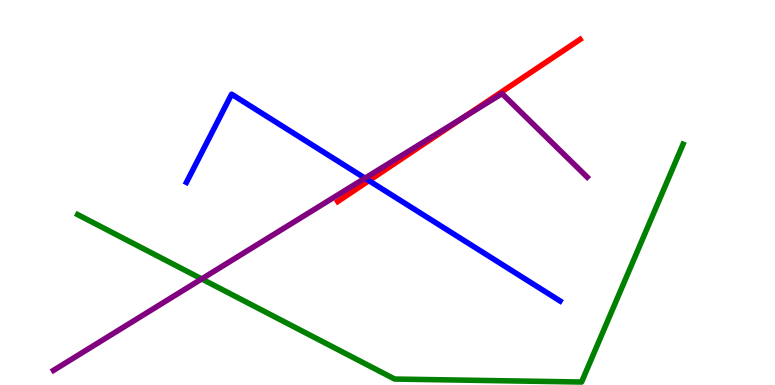[{'lines': ['blue', 'red'], 'intersections': [{'x': 4.76, 'y': 5.31}]}, {'lines': ['green', 'red'], 'intersections': []}, {'lines': ['purple', 'red'], 'intersections': [{'x': 5.98, 'y': 6.95}]}, {'lines': ['blue', 'green'], 'intersections': []}, {'lines': ['blue', 'purple'], 'intersections': [{'x': 4.71, 'y': 5.37}]}, {'lines': ['green', 'purple'], 'intersections': [{'x': 2.6, 'y': 2.75}]}]